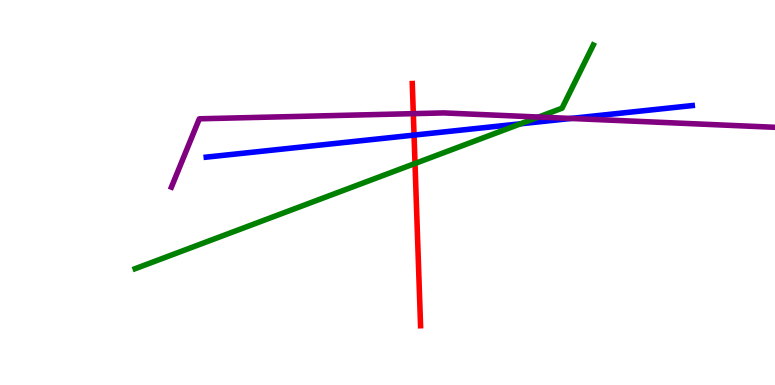[{'lines': ['blue', 'red'], 'intersections': [{'x': 5.34, 'y': 6.49}]}, {'lines': ['green', 'red'], 'intersections': [{'x': 5.36, 'y': 5.75}]}, {'lines': ['purple', 'red'], 'intersections': [{'x': 5.33, 'y': 7.05}]}, {'lines': ['blue', 'green'], 'intersections': [{'x': 6.72, 'y': 6.78}]}, {'lines': ['blue', 'purple'], 'intersections': [{'x': 7.37, 'y': 6.92}]}, {'lines': ['green', 'purple'], 'intersections': [{'x': 6.95, 'y': 6.96}]}]